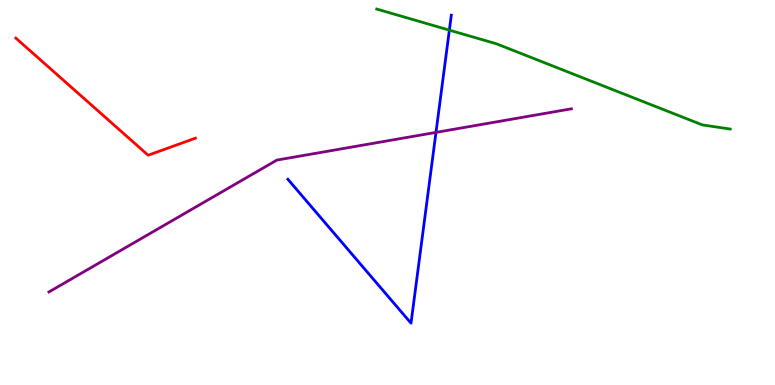[{'lines': ['blue', 'red'], 'intersections': []}, {'lines': ['green', 'red'], 'intersections': []}, {'lines': ['purple', 'red'], 'intersections': []}, {'lines': ['blue', 'green'], 'intersections': [{'x': 5.8, 'y': 9.22}]}, {'lines': ['blue', 'purple'], 'intersections': [{'x': 5.63, 'y': 6.56}]}, {'lines': ['green', 'purple'], 'intersections': []}]